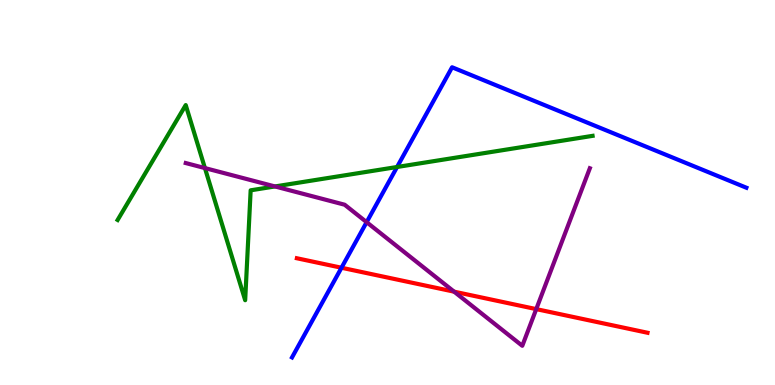[{'lines': ['blue', 'red'], 'intersections': [{'x': 4.41, 'y': 3.05}]}, {'lines': ['green', 'red'], 'intersections': []}, {'lines': ['purple', 'red'], 'intersections': [{'x': 5.86, 'y': 2.42}, {'x': 6.92, 'y': 1.97}]}, {'lines': ['blue', 'green'], 'intersections': [{'x': 5.12, 'y': 5.66}]}, {'lines': ['blue', 'purple'], 'intersections': [{'x': 4.73, 'y': 4.23}]}, {'lines': ['green', 'purple'], 'intersections': [{'x': 2.64, 'y': 5.63}, {'x': 3.55, 'y': 5.16}]}]